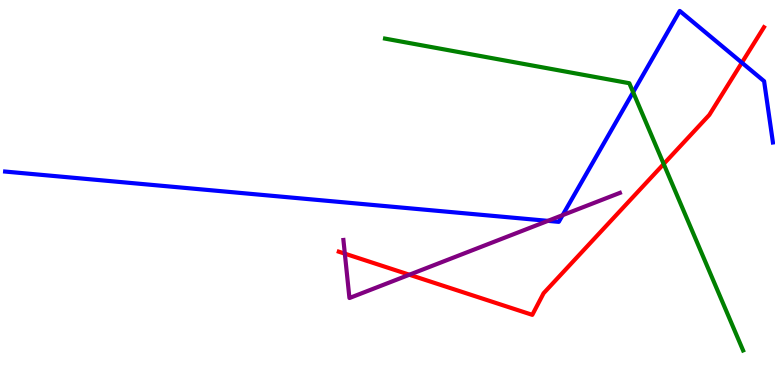[{'lines': ['blue', 'red'], 'intersections': [{'x': 9.57, 'y': 8.37}]}, {'lines': ['green', 'red'], 'intersections': [{'x': 8.56, 'y': 5.74}]}, {'lines': ['purple', 'red'], 'intersections': [{'x': 4.45, 'y': 3.41}, {'x': 5.28, 'y': 2.86}]}, {'lines': ['blue', 'green'], 'intersections': [{'x': 8.17, 'y': 7.61}]}, {'lines': ['blue', 'purple'], 'intersections': [{'x': 7.07, 'y': 4.26}, {'x': 7.26, 'y': 4.41}]}, {'lines': ['green', 'purple'], 'intersections': []}]